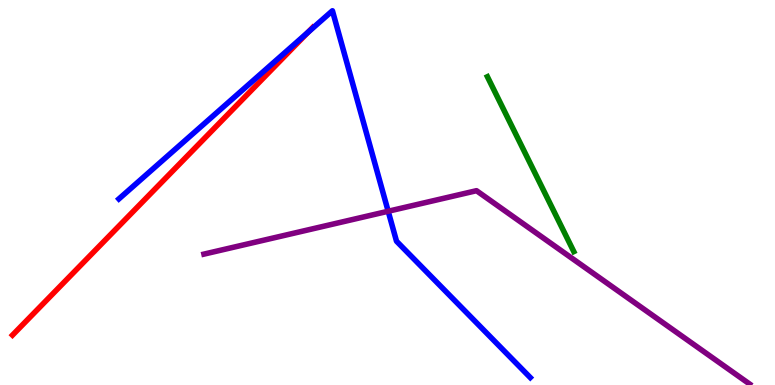[{'lines': ['blue', 'red'], 'intersections': [{'x': 3.97, 'y': 9.16}]}, {'lines': ['green', 'red'], 'intersections': []}, {'lines': ['purple', 'red'], 'intersections': []}, {'lines': ['blue', 'green'], 'intersections': []}, {'lines': ['blue', 'purple'], 'intersections': [{'x': 5.01, 'y': 4.51}]}, {'lines': ['green', 'purple'], 'intersections': []}]